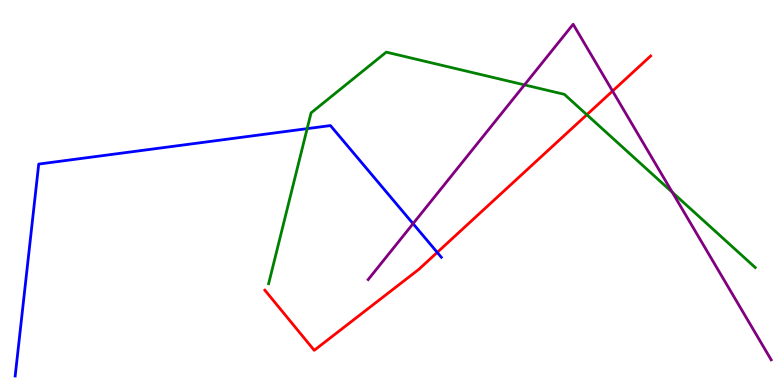[{'lines': ['blue', 'red'], 'intersections': [{'x': 5.64, 'y': 3.44}]}, {'lines': ['green', 'red'], 'intersections': [{'x': 7.57, 'y': 7.02}]}, {'lines': ['purple', 'red'], 'intersections': [{'x': 7.9, 'y': 7.64}]}, {'lines': ['blue', 'green'], 'intersections': [{'x': 3.96, 'y': 6.66}]}, {'lines': ['blue', 'purple'], 'intersections': [{'x': 5.33, 'y': 4.19}]}, {'lines': ['green', 'purple'], 'intersections': [{'x': 6.77, 'y': 7.8}, {'x': 8.67, 'y': 5.01}]}]